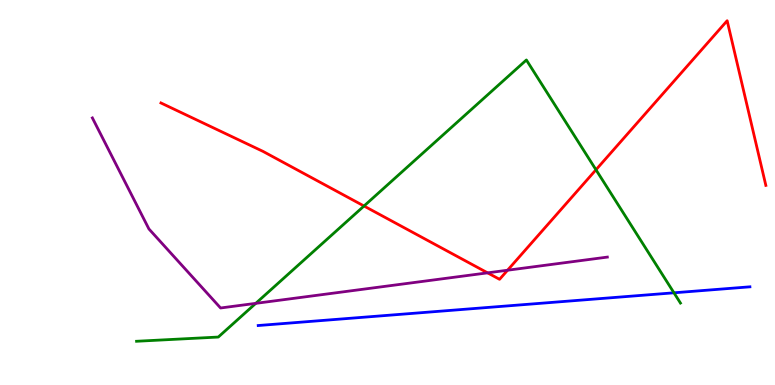[{'lines': ['blue', 'red'], 'intersections': []}, {'lines': ['green', 'red'], 'intersections': [{'x': 4.7, 'y': 4.65}, {'x': 7.69, 'y': 5.59}]}, {'lines': ['purple', 'red'], 'intersections': [{'x': 6.29, 'y': 2.91}, {'x': 6.55, 'y': 2.98}]}, {'lines': ['blue', 'green'], 'intersections': [{'x': 8.7, 'y': 2.39}]}, {'lines': ['blue', 'purple'], 'intersections': []}, {'lines': ['green', 'purple'], 'intersections': [{'x': 3.3, 'y': 2.12}]}]